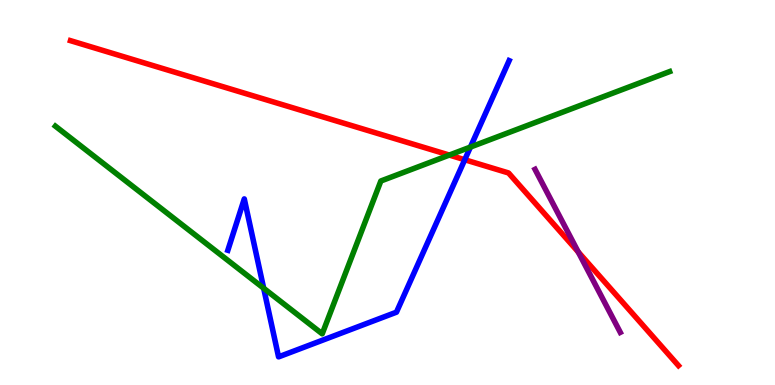[{'lines': ['blue', 'red'], 'intersections': [{'x': 6.0, 'y': 5.85}]}, {'lines': ['green', 'red'], 'intersections': [{'x': 5.8, 'y': 5.97}]}, {'lines': ['purple', 'red'], 'intersections': [{'x': 7.46, 'y': 3.46}]}, {'lines': ['blue', 'green'], 'intersections': [{'x': 3.4, 'y': 2.51}, {'x': 6.07, 'y': 6.18}]}, {'lines': ['blue', 'purple'], 'intersections': []}, {'lines': ['green', 'purple'], 'intersections': []}]